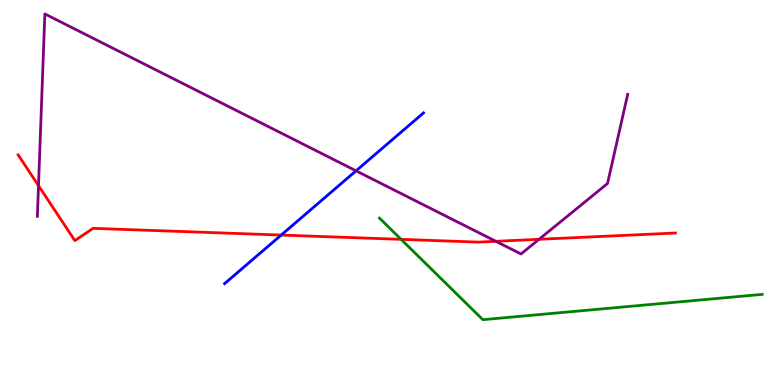[{'lines': ['blue', 'red'], 'intersections': [{'x': 3.63, 'y': 3.89}]}, {'lines': ['green', 'red'], 'intersections': [{'x': 5.18, 'y': 3.78}]}, {'lines': ['purple', 'red'], 'intersections': [{'x': 0.497, 'y': 5.18}, {'x': 6.4, 'y': 3.73}, {'x': 6.96, 'y': 3.78}]}, {'lines': ['blue', 'green'], 'intersections': []}, {'lines': ['blue', 'purple'], 'intersections': [{'x': 4.59, 'y': 5.56}]}, {'lines': ['green', 'purple'], 'intersections': []}]